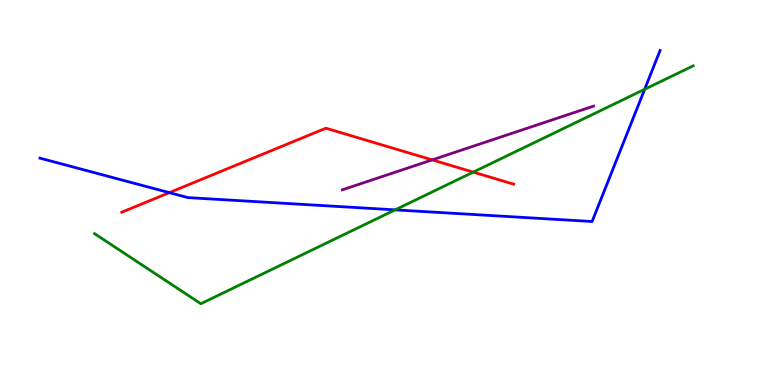[{'lines': ['blue', 'red'], 'intersections': [{'x': 2.18, 'y': 5.0}]}, {'lines': ['green', 'red'], 'intersections': [{'x': 6.11, 'y': 5.53}]}, {'lines': ['purple', 'red'], 'intersections': [{'x': 5.58, 'y': 5.85}]}, {'lines': ['blue', 'green'], 'intersections': [{'x': 5.1, 'y': 4.55}, {'x': 8.32, 'y': 7.68}]}, {'lines': ['blue', 'purple'], 'intersections': []}, {'lines': ['green', 'purple'], 'intersections': []}]